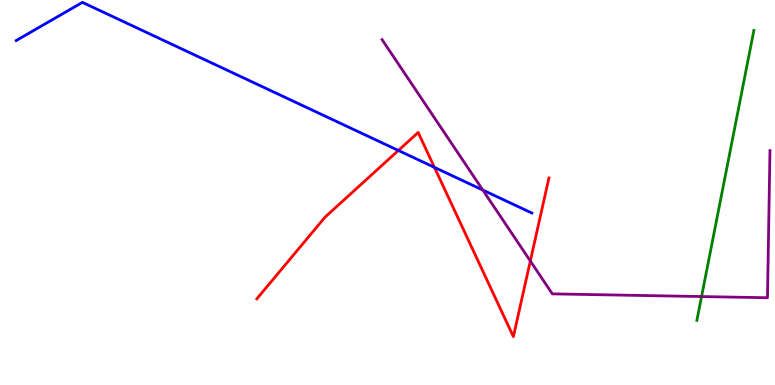[{'lines': ['blue', 'red'], 'intersections': [{'x': 5.14, 'y': 6.09}, {'x': 5.61, 'y': 5.65}]}, {'lines': ['green', 'red'], 'intersections': []}, {'lines': ['purple', 'red'], 'intersections': [{'x': 6.84, 'y': 3.22}]}, {'lines': ['blue', 'green'], 'intersections': []}, {'lines': ['blue', 'purple'], 'intersections': [{'x': 6.23, 'y': 5.06}]}, {'lines': ['green', 'purple'], 'intersections': [{'x': 9.05, 'y': 2.3}]}]